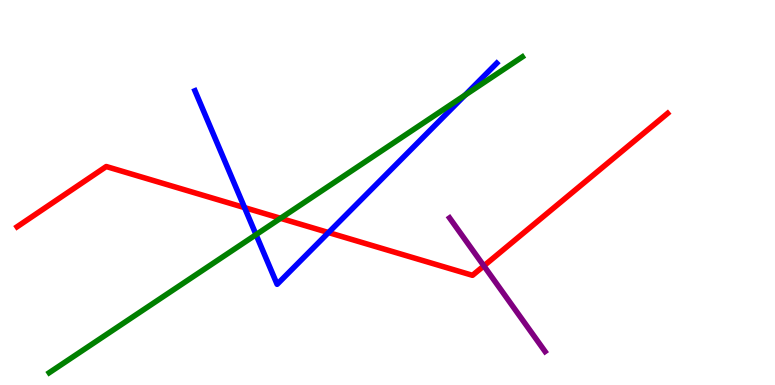[{'lines': ['blue', 'red'], 'intersections': [{'x': 3.16, 'y': 4.61}, {'x': 4.24, 'y': 3.96}]}, {'lines': ['green', 'red'], 'intersections': [{'x': 3.62, 'y': 4.33}]}, {'lines': ['purple', 'red'], 'intersections': [{'x': 6.24, 'y': 3.09}]}, {'lines': ['blue', 'green'], 'intersections': [{'x': 3.3, 'y': 3.91}, {'x': 6.0, 'y': 7.53}]}, {'lines': ['blue', 'purple'], 'intersections': []}, {'lines': ['green', 'purple'], 'intersections': []}]